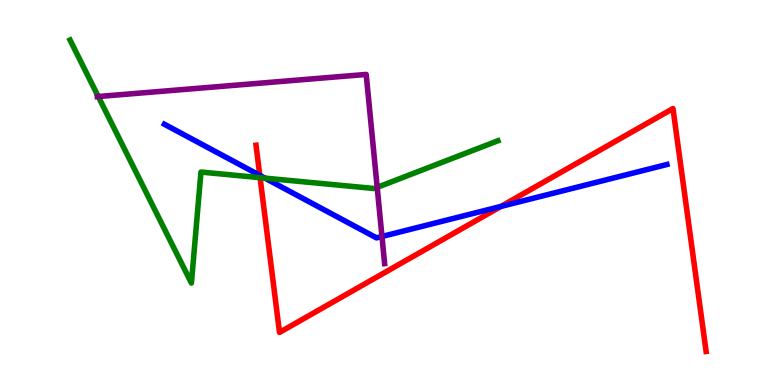[{'lines': ['blue', 'red'], 'intersections': [{'x': 3.35, 'y': 5.45}, {'x': 6.46, 'y': 4.64}]}, {'lines': ['green', 'red'], 'intersections': [{'x': 3.36, 'y': 5.39}]}, {'lines': ['purple', 'red'], 'intersections': []}, {'lines': ['blue', 'green'], 'intersections': [{'x': 3.42, 'y': 5.37}]}, {'lines': ['blue', 'purple'], 'intersections': [{'x': 4.93, 'y': 3.86}]}, {'lines': ['green', 'purple'], 'intersections': [{'x': 1.27, 'y': 7.49}, {'x': 4.87, 'y': 5.13}]}]